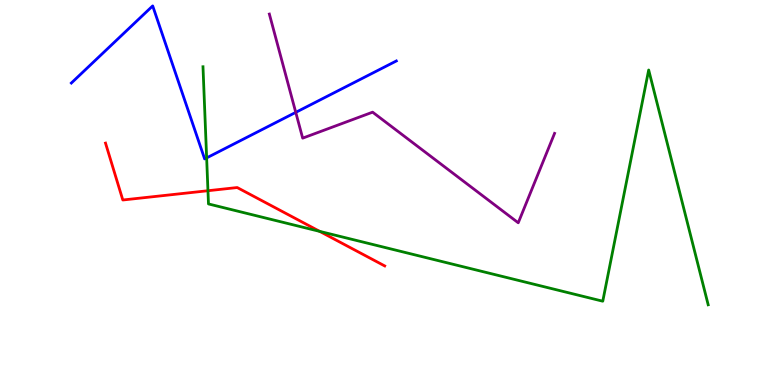[{'lines': ['blue', 'red'], 'intersections': []}, {'lines': ['green', 'red'], 'intersections': [{'x': 2.68, 'y': 5.05}, {'x': 4.13, 'y': 3.99}]}, {'lines': ['purple', 'red'], 'intersections': []}, {'lines': ['blue', 'green'], 'intersections': [{'x': 2.67, 'y': 5.9}]}, {'lines': ['blue', 'purple'], 'intersections': [{'x': 3.82, 'y': 7.08}]}, {'lines': ['green', 'purple'], 'intersections': []}]